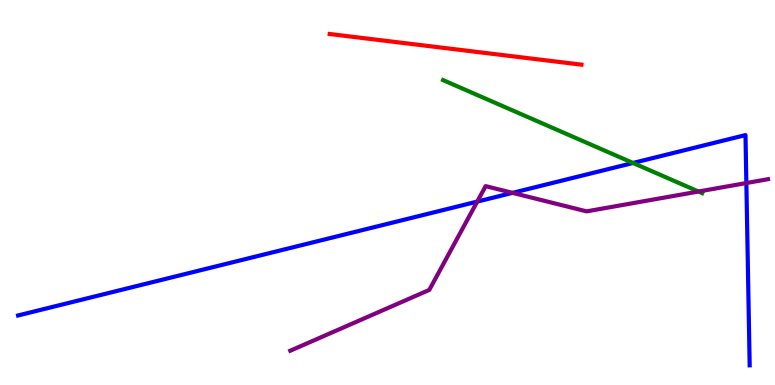[{'lines': ['blue', 'red'], 'intersections': []}, {'lines': ['green', 'red'], 'intersections': []}, {'lines': ['purple', 'red'], 'intersections': []}, {'lines': ['blue', 'green'], 'intersections': [{'x': 8.17, 'y': 5.77}]}, {'lines': ['blue', 'purple'], 'intersections': [{'x': 6.16, 'y': 4.76}, {'x': 6.61, 'y': 4.99}, {'x': 9.63, 'y': 5.25}]}, {'lines': ['green', 'purple'], 'intersections': [{'x': 9.01, 'y': 5.03}]}]